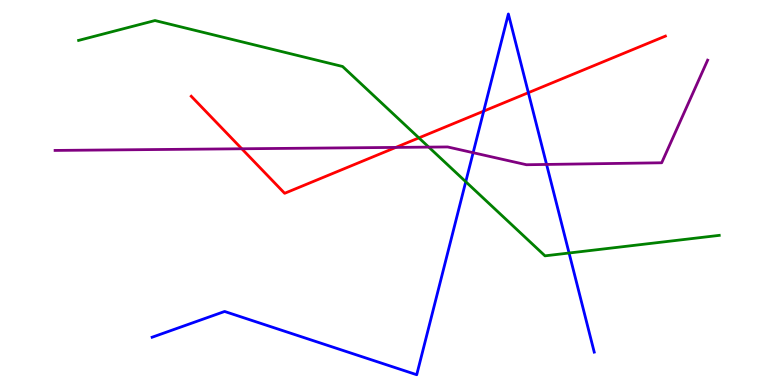[{'lines': ['blue', 'red'], 'intersections': [{'x': 6.24, 'y': 7.11}, {'x': 6.82, 'y': 7.59}]}, {'lines': ['green', 'red'], 'intersections': [{'x': 5.41, 'y': 6.42}]}, {'lines': ['purple', 'red'], 'intersections': [{'x': 3.12, 'y': 6.14}, {'x': 5.11, 'y': 6.17}]}, {'lines': ['blue', 'green'], 'intersections': [{'x': 6.01, 'y': 5.28}, {'x': 7.34, 'y': 3.43}]}, {'lines': ['blue', 'purple'], 'intersections': [{'x': 6.1, 'y': 6.03}, {'x': 7.05, 'y': 5.73}]}, {'lines': ['green', 'purple'], 'intersections': [{'x': 5.53, 'y': 6.18}]}]